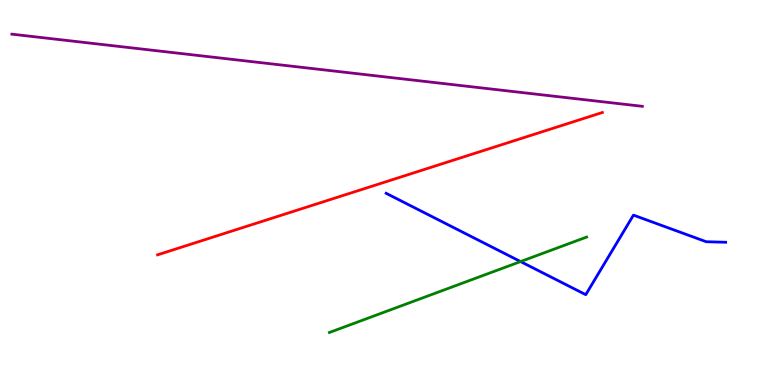[{'lines': ['blue', 'red'], 'intersections': []}, {'lines': ['green', 'red'], 'intersections': []}, {'lines': ['purple', 'red'], 'intersections': []}, {'lines': ['blue', 'green'], 'intersections': [{'x': 6.72, 'y': 3.21}]}, {'lines': ['blue', 'purple'], 'intersections': []}, {'lines': ['green', 'purple'], 'intersections': []}]